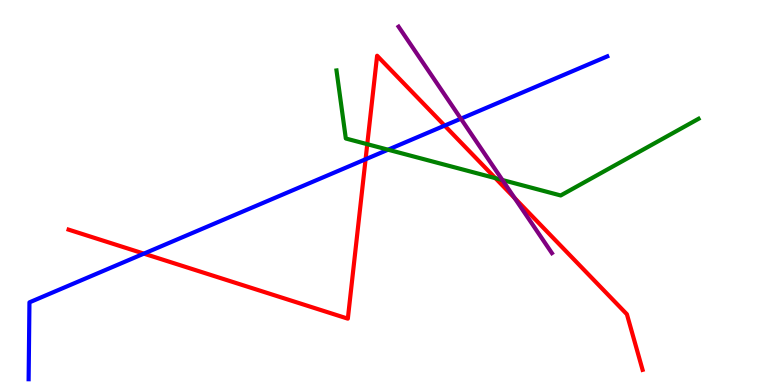[{'lines': ['blue', 'red'], 'intersections': [{'x': 1.86, 'y': 3.41}, {'x': 4.72, 'y': 5.86}, {'x': 5.74, 'y': 6.74}]}, {'lines': ['green', 'red'], 'intersections': [{'x': 4.74, 'y': 6.25}, {'x': 6.39, 'y': 5.37}]}, {'lines': ['purple', 'red'], 'intersections': [{'x': 6.64, 'y': 4.86}]}, {'lines': ['blue', 'green'], 'intersections': [{'x': 5.01, 'y': 6.11}]}, {'lines': ['blue', 'purple'], 'intersections': [{'x': 5.95, 'y': 6.92}]}, {'lines': ['green', 'purple'], 'intersections': [{'x': 6.48, 'y': 5.32}]}]